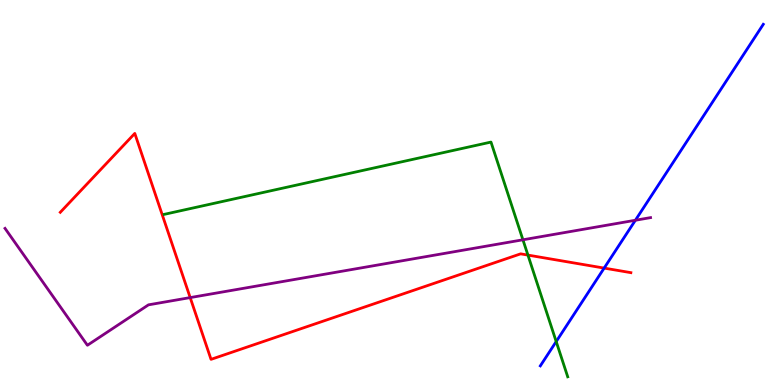[{'lines': ['blue', 'red'], 'intersections': [{'x': 7.8, 'y': 3.04}]}, {'lines': ['green', 'red'], 'intersections': [{'x': 6.81, 'y': 3.37}]}, {'lines': ['purple', 'red'], 'intersections': [{'x': 2.45, 'y': 2.27}]}, {'lines': ['blue', 'green'], 'intersections': [{'x': 7.18, 'y': 1.13}]}, {'lines': ['blue', 'purple'], 'intersections': [{'x': 8.2, 'y': 4.28}]}, {'lines': ['green', 'purple'], 'intersections': [{'x': 6.75, 'y': 3.77}]}]